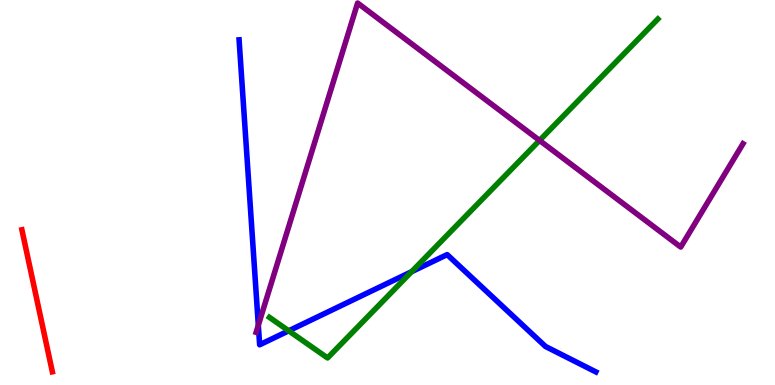[{'lines': ['blue', 'red'], 'intersections': []}, {'lines': ['green', 'red'], 'intersections': []}, {'lines': ['purple', 'red'], 'intersections': []}, {'lines': ['blue', 'green'], 'intersections': [{'x': 3.73, 'y': 1.41}, {'x': 5.31, 'y': 2.94}]}, {'lines': ['blue', 'purple'], 'intersections': [{'x': 3.33, 'y': 1.55}]}, {'lines': ['green', 'purple'], 'intersections': [{'x': 6.96, 'y': 6.35}]}]